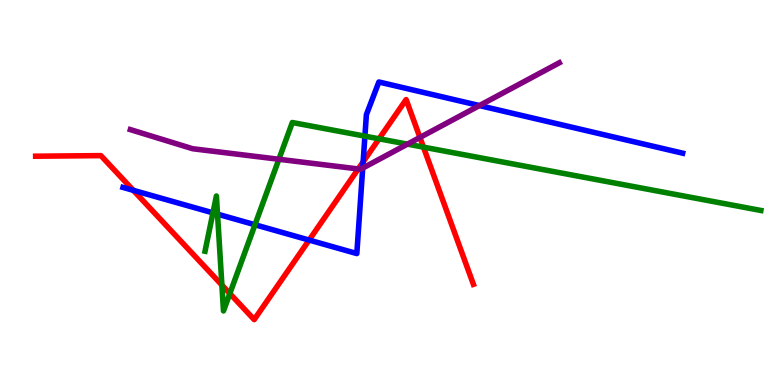[{'lines': ['blue', 'red'], 'intersections': [{'x': 1.72, 'y': 5.06}, {'x': 3.99, 'y': 3.76}, {'x': 4.69, 'y': 5.8}]}, {'lines': ['green', 'red'], 'intersections': [{'x': 2.86, 'y': 2.6}, {'x': 2.97, 'y': 2.38}, {'x': 4.89, 'y': 6.39}, {'x': 5.46, 'y': 6.18}]}, {'lines': ['purple', 'red'], 'intersections': [{'x': 4.62, 'y': 5.61}, {'x': 5.42, 'y': 6.43}]}, {'lines': ['blue', 'green'], 'intersections': [{'x': 2.75, 'y': 4.47}, {'x': 2.81, 'y': 4.44}, {'x': 3.29, 'y': 4.16}, {'x': 4.71, 'y': 6.46}]}, {'lines': ['blue', 'purple'], 'intersections': [{'x': 4.68, 'y': 5.63}, {'x': 6.19, 'y': 7.26}]}, {'lines': ['green', 'purple'], 'intersections': [{'x': 3.6, 'y': 5.86}, {'x': 5.26, 'y': 6.26}]}]